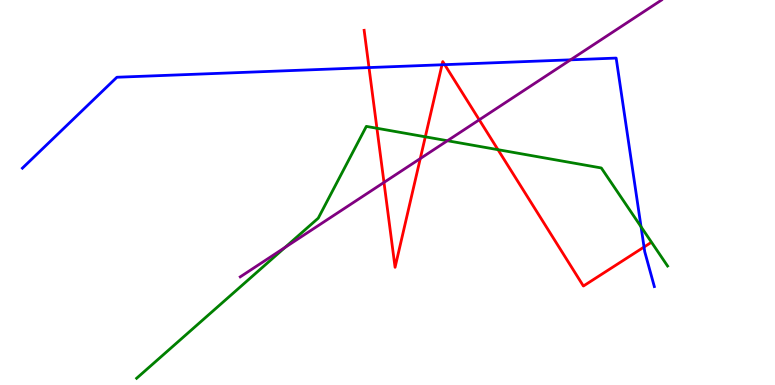[{'lines': ['blue', 'red'], 'intersections': [{'x': 4.76, 'y': 8.24}, {'x': 5.7, 'y': 8.32}, {'x': 5.74, 'y': 8.32}, {'x': 8.31, 'y': 3.58}]}, {'lines': ['green', 'red'], 'intersections': [{'x': 4.86, 'y': 6.67}, {'x': 5.49, 'y': 6.45}, {'x': 6.43, 'y': 6.11}]}, {'lines': ['purple', 'red'], 'intersections': [{'x': 4.95, 'y': 5.26}, {'x': 5.42, 'y': 5.88}, {'x': 6.18, 'y': 6.89}]}, {'lines': ['blue', 'green'], 'intersections': [{'x': 8.27, 'y': 4.11}]}, {'lines': ['blue', 'purple'], 'intersections': [{'x': 7.36, 'y': 8.45}]}, {'lines': ['green', 'purple'], 'intersections': [{'x': 3.68, 'y': 3.57}, {'x': 5.77, 'y': 6.34}]}]